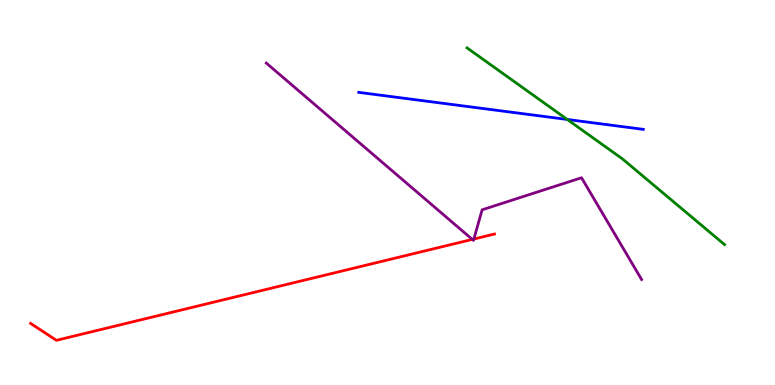[{'lines': ['blue', 'red'], 'intersections': []}, {'lines': ['green', 'red'], 'intersections': []}, {'lines': ['purple', 'red'], 'intersections': [{'x': 6.09, 'y': 3.78}, {'x': 6.11, 'y': 3.79}]}, {'lines': ['blue', 'green'], 'intersections': [{'x': 7.32, 'y': 6.9}]}, {'lines': ['blue', 'purple'], 'intersections': []}, {'lines': ['green', 'purple'], 'intersections': []}]